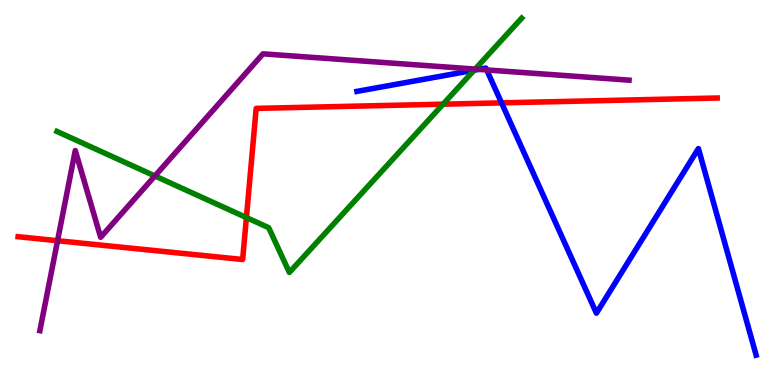[{'lines': ['blue', 'red'], 'intersections': [{'x': 6.47, 'y': 7.33}]}, {'lines': ['green', 'red'], 'intersections': [{'x': 3.18, 'y': 4.35}, {'x': 5.72, 'y': 7.29}]}, {'lines': ['purple', 'red'], 'intersections': [{'x': 0.743, 'y': 3.75}]}, {'lines': ['blue', 'green'], 'intersections': [{'x': 6.12, 'y': 8.18}]}, {'lines': ['blue', 'purple'], 'intersections': [{'x': 6.18, 'y': 8.2}, {'x': 6.28, 'y': 8.18}]}, {'lines': ['green', 'purple'], 'intersections': [{'x': 2.0, 'y': 5.43}, {'x': 6.13, 'y': 8.21}]}]